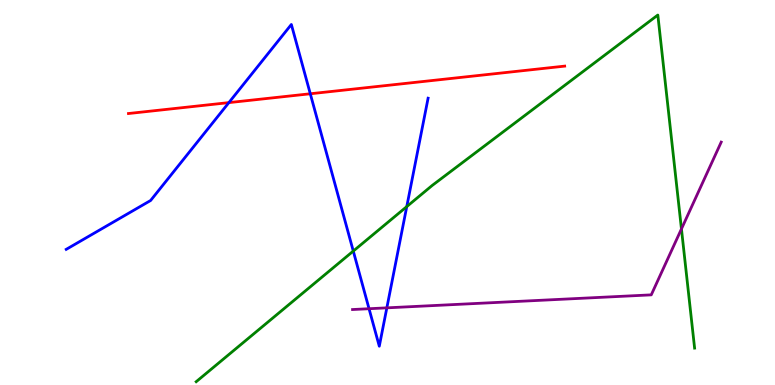[{'lines': ['blue', 'red'], 'intersections': [{'x': 2.95, 'y': 7.33}, {'x': 4.0, 'y': 7.56}]}, {'lines': ['green', 'red'], 'intersections': []}, {'lines': ['purple', 'red'], 'intersections': []}, {'lines': ['blue', 'green'], 'intersections': [{'x': 4.56, 'y': 3.48}, {'x': 5.25, 'y': 4.63}]}, {'lines': ['blue', 'purple'], 'intersections': [{'x': 4.76, 'y': 1.98}, {'x': 4.99, 'y': 2.0}]}, {'lines': ['green', 'purple'], 'intersections': [{'x': 8.79, 'y': 4.05}]}]